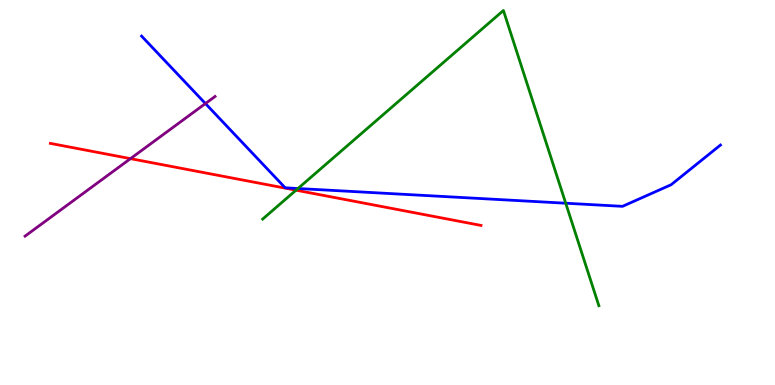[{'lines': ['blue', 'red'], 'intersections': []}, {'lines': ['green', 'red'], 'intersections': [{'x': 3.82, 'y': 5.06}]}, {'lines': ['purple', 'red'], 'intersections': [{'x': 1.68, 'y': 5.88}]}, {'lines': ['blue', 'green'], 'intersections': [{'x': 3.84, 'y': 5.1}, {'x': 7.3, 'y': 4.72}]}, {'lines': ['blue', 'purple'], 'intersections': [{'x': 2.65, 'y': 7.31}]}, {'lines': ['green', 'purple'], 'intersections': []}]